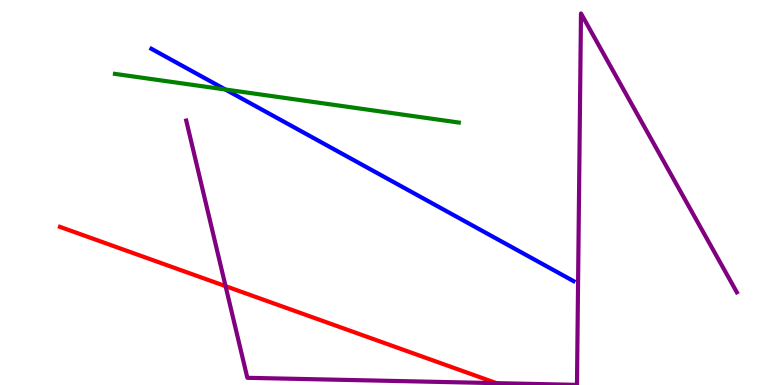[{'lines': ['blue', 'red'], 'intersections': []}, {'lines': ['green', 'red'], 'intersections': []}, {'lines': ['purple', 'red'], 'intersections': [{'x': 2.91, 'y': 2.57}, {'x': 6.41, 'y': 0.0482}]}, {'lines': ['blue', 'green'], 'intersections': [{'x': 2.91, 'y': 7.68}]}, {'lines': ['blue', 'purple'], 'intersections': []}, {'lines': ['green', 'purple'], 'intersections': []}]